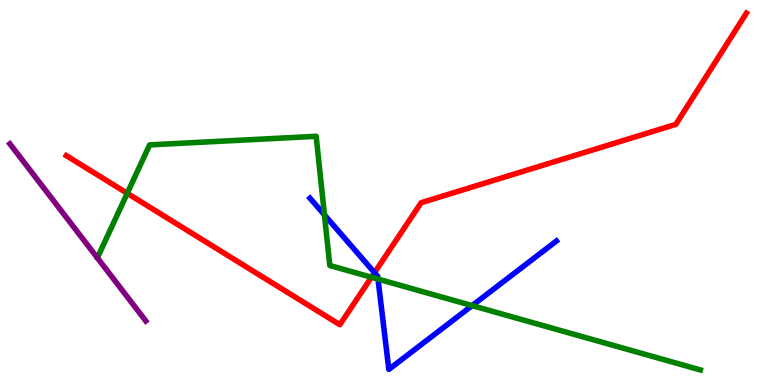[{'lines': ['blue', 'red'], 'intersections': [{'x': 4.83, 'y': 2.92}]}, {'lines': ['green', 'red'], 'intersections': [{'x': 1.64, 'y': 4.98}, {'x': 4.79, 'y': 2.8}]}, {'lines': ['purple', 'red'], 'intersections': []}, {'lines': ['blue', 'green'], 'intersections': [{'x': 4.19, 'y': 4.42}, {'x': 4.88, 'y': 2.75}, {'x': 6.09, 'y': 2.06}]}, {'lines': ['blue', 'purple'], 'intersections': []}, {'lines': ['green', 'purple'], 'intersections': []}]